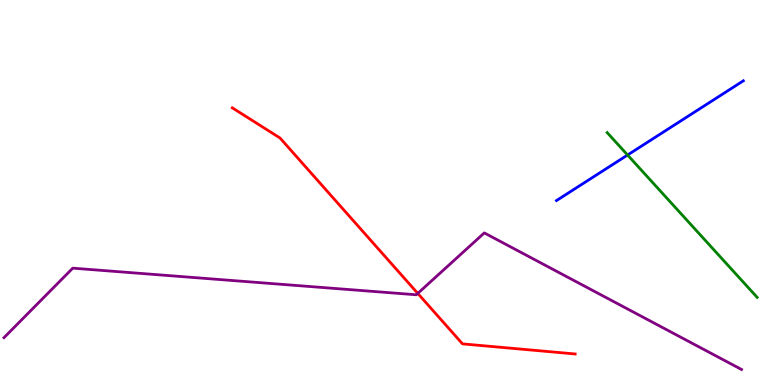[{'lines': ['blue', 'red'], 'intersections': []}, {'lines': ['green', 'red'], 'intersections': []}, {'lines': ['purple', 'red'], 'intersections': [{'x': 5.39, 'y': 2.38}]}, {'lines': ['blue', 'green'], 'intersections': [{'x': 8.1, 'y': 5.97}]}, {'lines': ['blue', 'purple'], 'intersections': []}, {'lines': ['green', 'purple'], 'intersections': []}]